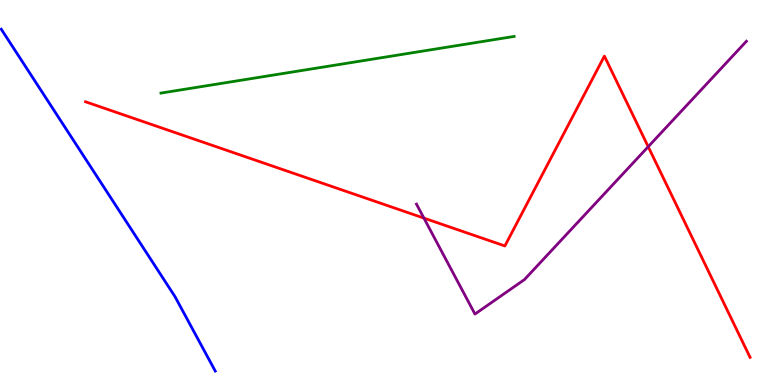[{'lines': ['blue', 'red'], 'intersections': []}, {'lines': ['green', 'red'], 'intersections': []}, {'lines': ['purple', 'red'], 'intersections': [{'x': 5.47, 'y': 4.33}, {'x': 8.36, 'y': 6.19}]}, {'lines': ['blue', 'green'], 'intersections': []}, {'lines': ['blue', 'purple'], 'intersections': []}, {'lines': ['green', 'purple'], 'intersections': []}]